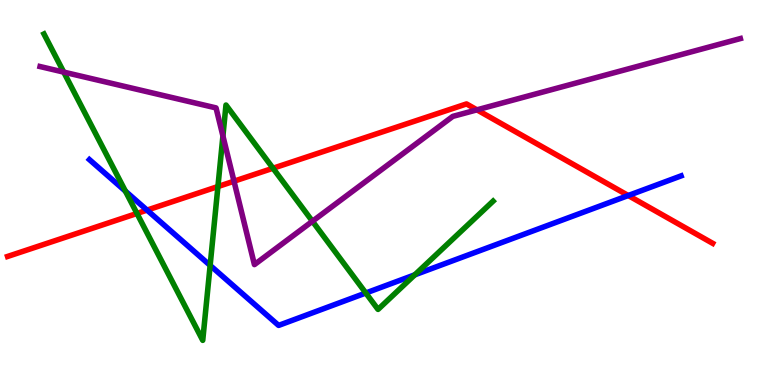[{'lines': ['blue', 'red'], 'intersections': [{'x': 1.9, 'y': 4.54}, {'x': 8.11, 'y': 4.92}]}, {'lines': ['green', 'red'], 'intersections': [{'x': 1.77, 'y': 4.46}, {'x': 2.81, 'y': 5.15}, {'x': 3.52, 'y': 5.63}]}, {'lines': ['purple', 'red'], 'intersections': [{'x': 3.02, 'y': 5.29}, {'x': 6.15, 'y': 7.15}]}, {'lines': ['blue', 'green'], 'intersections': [{'x': 1.62, 'y': 5.03}, {'x': 2.71, 'y': 3.11}, {'x': 4.72, 'y': 2.39}, {'x': 5.35, 'y': 2.86}]}, {'lines': ['blue', 'purple'], 'intersections': []}, {'lines': ['green', 'purple'], 'intersections': [{'x': 0.822, 'y': 8.13}, {'x': 2.88, 'y': 6.47}, {'x': 4.03, 'y': 4.25}]}]